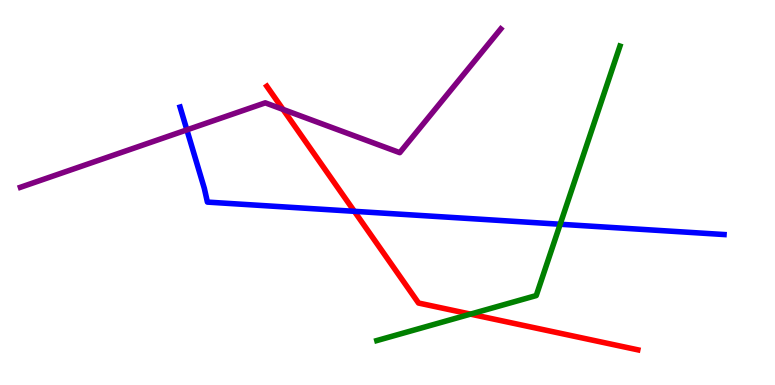[{'lines': ['blue', 'red'], 'intersections': [{'x': 4.57, 'y': 4.51}]}, {'lines': ['green', 'red'], 'intersections': [{'x': 6.07, 'y': 1.84}]}, {'lines': ['purple', 'red'], 'intersections': [{'x': 3.65, 'y': 7.16}]}, {'lines': ['blue', 'green'], 'intersections': [{'x': 7.23, 'y': 4.18}]}, {'lines': ['blue', 'purple'], 'intersections': [{'x': 2.41, 'y': 6.63}]}, {'lines': ['green', 'purple'], 'intersections': []}]